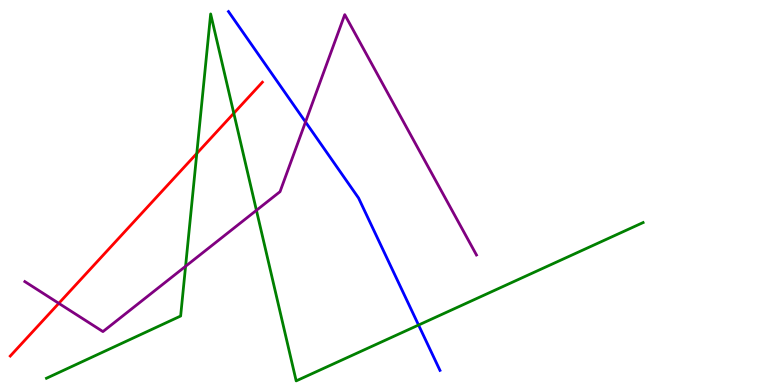[{'lines': ['blue', 'red'], 'intersections': []}, {'lines': ['green', 'red'], 'intersections': [{'x': 2.54, 'y': 6.01}, {'x': 3.02, 'y': 7.06}]}, {'lines': ['purple', 'red'], 'intersections': [{'x': 0.759, 'y': 2.12}]}, {'lines': ['blue', 'green'], 'intersections': [{'x': 5.4, 'y': 1.56}]}, {'lines': ['blue', 'purple'], 'intersections': [{'x': 3.94, 'y': 6.83}]}, {'lines': ['green', 'purple'], 'intersections': [{'x': 2.39, 'y': 3.08}, {'x': 3.31, 'y': 4.54}]}]